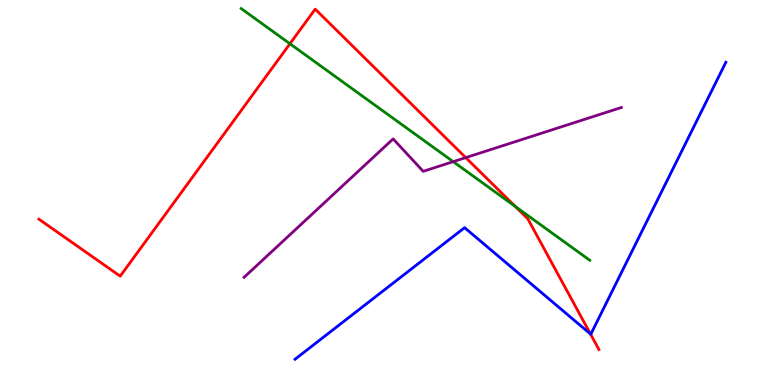[{'lines': ['blue', 'red'], 'intersections': [{'x': 7.62, 'y': 1.32}]}, {'lines': ['green', 'red'], 'intersections': [{'x': 3.74, 'y': 8.86}, {'x': 6.65, 'y': 4.64}]}, {'lines': ['purple', 'red'], 'intersections': [{'x': 6.01, 'y': 5.91}]}, {'lines': ['blue', 'green'], 'intersections': []}, {'lines': ['blue', 'purple'], 'intersections': []}, {'lines': ['green', 'purple'], 'intersections': [{'x': 5.85, 'y': 5.8}]}]